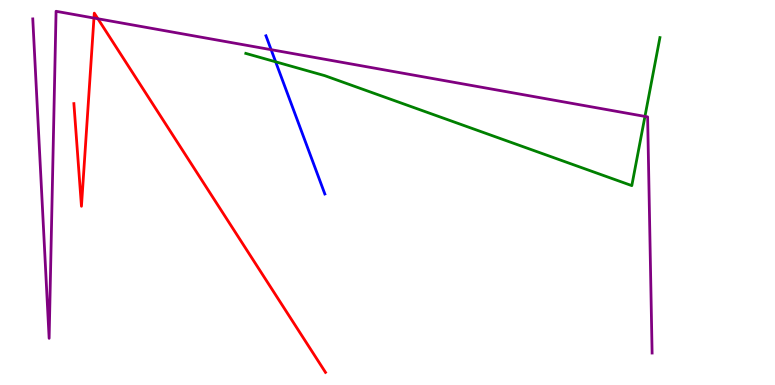[{'lines': ['blue', 'red'], 'intersections': []}, {'lines': ['green', 'red'], 'intersections': []}, {'lines': ['purple', 'red'], 'intersections': [{'x': 1.21, 'y': 9.53}, {'x': 1.26, 'y': 9.51}]}, {'lines': ['blue', 'green'], 'intersections': [{'x': 3.56, 'y': 8.39}]}, {'lines': ['blue', 'purple'], 'intersections': [{'x': 3.5, 'y': 8.71}]}, {'lines': ['green', 'purple'], 'intersections': [{'x': 8.32, 'y': 6.98}]}]